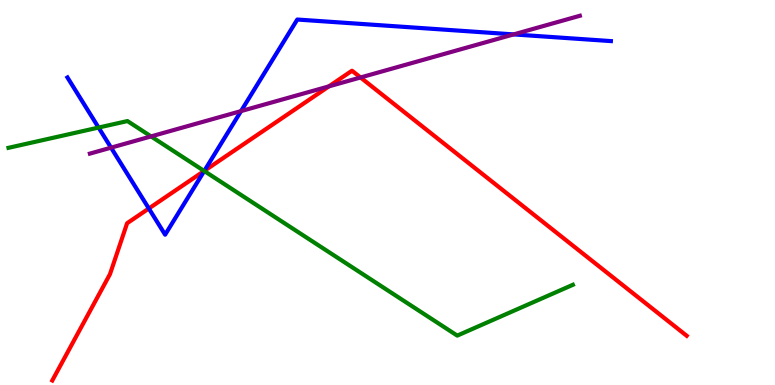[{'lines': ['blue', 'red'], 'intersections': [{'x': 1.92, 'y': 4.58}, {'x': 2.64, 'y': 5.56}]}, {'lines': ['green', 'red'], 'intersections': [{'x': 2.63, 'y': 5.56}]}, {'lines': ['purple', 'red'], 'intersections': [{'x': 4.24, 'y': 7.76}, {'x': 4.65, 'y': 7.99}]}, {'lines': ['blue', 'green'], 'intersections': [{'x': 1.27, 'y': 6.69}, {'x': 2.64, 'y': 5.56}]}, {'lines': ['blue', 'purple'], 'intersections': [{'x': 1.43, 'y': 6.16}, {'x': 3.11, 'y': 7.11}, {'x': 6.63, 'y': 9.11}]}, {'lines': ['green', 'purple'], 'intersections': [{'x': 1.95, 'y': 6.46}]}]